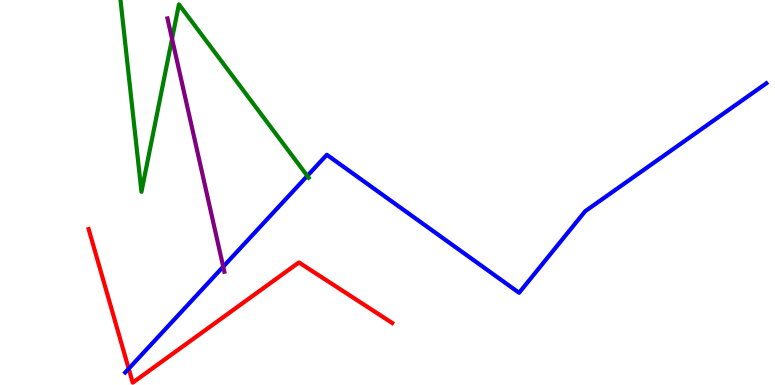[{'lines': ['blue', 'red'], 'intersections': [{'x': 1.66, 'y': 0.423}]}, {'lines': ['green', 'red'], 'intersections': []}, {'lines': ['purple', 'red'], 'intersections': []}, {'lines': ['blue', 'green'], 'intersections': [{'x': 3.97, 'y': 5.43}]}, {'lines': ['blue', 'purple'], 'intersections': [{'x': 2.88, 'y': 3.07}]}, {'lines': ['green', 'purple'], 'intersections': [{'x': 2.22, 'y': 8.99}]}]